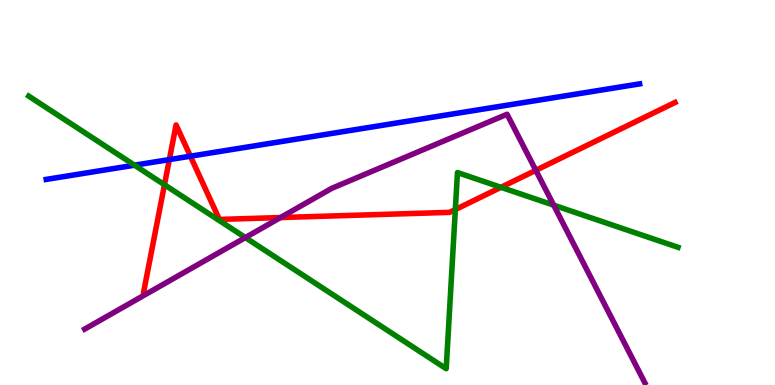[{'lines': ['blue', 'red'], 'intersections': [{'x': 2.19, 'y': 5.85}, {'x': 2.46, 'y': 5.94}]}, {'lines': ['green', 'red'], 'intersections': [{'x': 2.12, 'y': 5.2}, {'x': 5.88, 'y': 4.56}, {'x': 6.46, 'y': 5.13}]}, {'lines': ['purple', 'red'], 'intersections': [{'x': 3.62, 'y': 4.35}, {'x': 6.91, 'y': 5.58}]}, {'lines': ['blue', 'green'], 'intersections': [{'x': 1.74, 'y': 5.71}]}, {'lines': ['blue', 'purple'], 'intersections': []}, {'lines': ['green', 'purple'], 'intersections': [{'x': 3.17, 'y': 3.83}, {'x': 7.14, 'y': 4.67}]}]